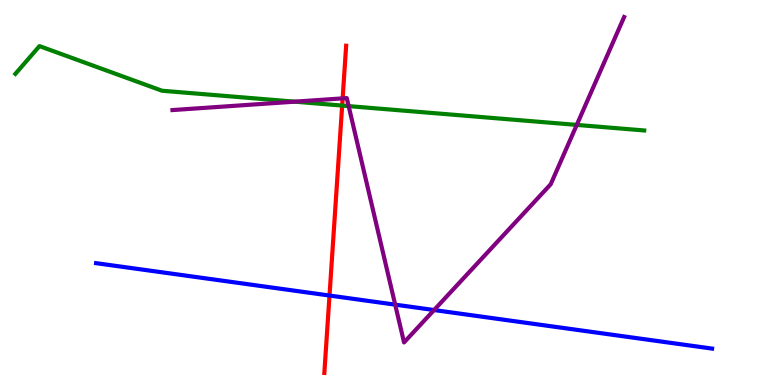[{'lines': ['blue', 'red'], 'intersections': [{'x': 4.25, 'y': 2.32}]}, {'lines': ['green', 'red'], 'intersections': [{'x': 4.41, 'y': 7.26}]}, {'lines': ['purple', 'red'], 'intersections': [{'x': 4.42, 'y': 7.44}]}, {'lines': ['blue', 'green'], 'intersections': []}, {'lines': ['blue', 'purple'], 'intersections': [{'x': 5.1, 'y': 2.09}, {'x': 5.6, 'y': 1.95}]}, {'lines': ['green', 'purple'], 'intersections': [{'x': 3.8, 'y': 7.36}, {'x': 4.5, 'y': 7.24}, {'x': 7.44, 'y': 6.76}]}]